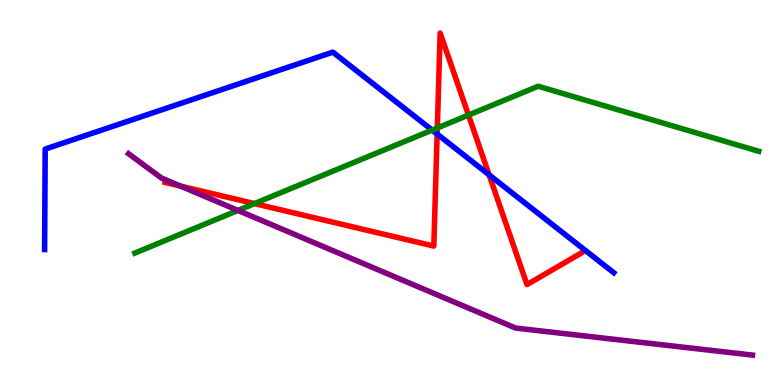[{'lines': ['blue', 'red'], 'intersections': [{'x': 5.64, 'y': 6.52}, {'x': 6.31, 'y': 5.46}]}, {'lines': ['green', 'red'], 'intersections': [{'x': 3.28, 'y': 4.71}, {'x': 5.64, 'y': 6.68}, {'x': 6.04, 'y': 7.01}]}, {'lines': ['purple', 'red'], 'intersections': [{'x': 2.33, 'y': 5.17}]}, {'lines': ['blue', 'green'], 'intersections': [{'x': 5.58, 'y': 6.62}]}, {'lines': ['blue', 'purple'], 'intersections': []}, {'lines': ['green', 'purple'], 'intersections': [{'x': 3.07, 'y': 4.53}]}]